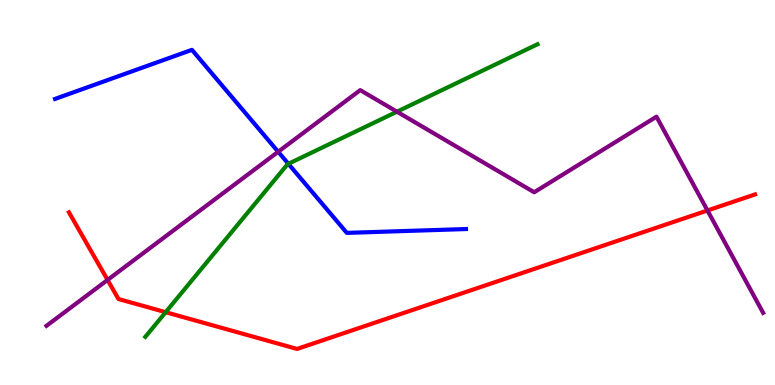[{'lines': ['blue', 'red'], 'intersections': []}, {'lines': ['green', 'red'], 'intersections': [{'x': 2.14, 'y': 1.89}]}, {'lines': ['purple', 'red'], 'intersections': [{'x': 1.39, 'y': 2.73}, {'x': 9.13, 'y': 4.53}]}, {'lines': ['blue', 'green'], 'intersections': [{'x': 3.72, 'y': 5.75}]}, {'lines': ['blue', 'purple'], 'intersections': [{'x': 3.59, 'y': 6.06}]}, {'lines': ['green', 'purple'], 'intersections': [{'x': 5.12, 'y': 7.1}]}]